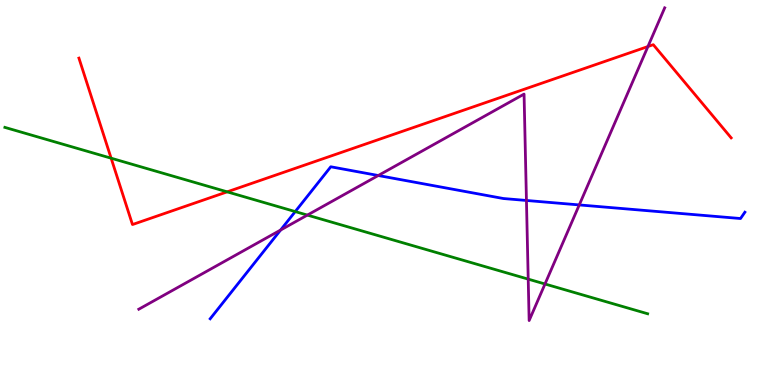[{'lines': ['blue', 'red'], 'intersections': []}, {'lines': ['green', 'red'], 'intersections': [{'x': 1.43, 'y': 5.89}, {'x': 2.93, 'y': 5.02}]}, {'lines': ['purple', 'red'], 'intersections': [{'x': 8.36, 'y': 8.79}]}, {'lines': ['blue', 'green'], 'intersections': [{'x': 3.81, 'y': 4.5}]}, {'lines': ['blue', 'purple'], 'intersections': [{'x': 3.62, 'y': 4.02}, {'x': 4.88, 'y': 5.44}, {'x': 6.79, 'y': 4.79}, {'x': 7.47, 'y': 4.68}]}, {'lines': ['green', 'purple'], 'intersections': [{'x': 3.97, 'y': 4.41}, {'x': 6.82, 'y': 2.75}, {'x': 7.03, 'y': 2.62}]}]